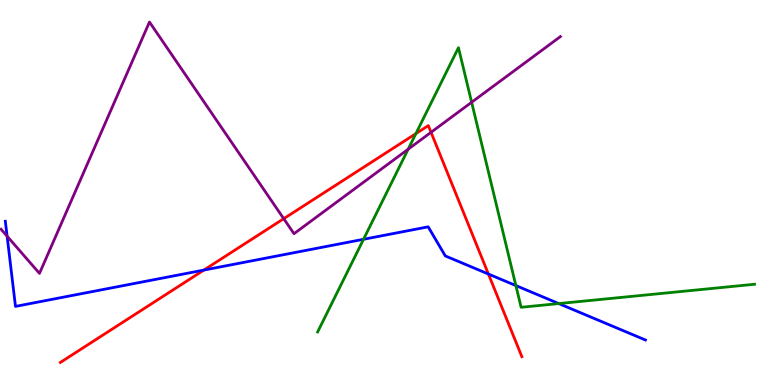[{'lines': ['blue', 'red'], 'intersections': [{'x': 2.63, 'y': 2.99}, {'x': 6.3, 'y': 2.88}]}, {'lines': ['green', 'red'], 'intersections': [{'x': 5.37, 'y': 6.53}]}, {'lines': ['purple', 'red'], 'intersections': [{'x': 3.66, 'y': 4.32}, {'x': 5.56, 'y': 6.56}]}, {'lines': ['blue', 'green'], 'intersections': [{'x': 4.69, 'y': 3.78}, {'x': 6.66, 'y': 2.58}, {'x': 7.21, 'y': 2.11}]}, {'lines': ['blue', 'purple'], 'intersections': [{'x': 0.0917, 'y': 3.87}]}, {'lines': ['green', 'purple'], 'intersections': [{'x': 5.27, 'y': 6.12}, {'x': 6.09, 'y': 7.34}]}]